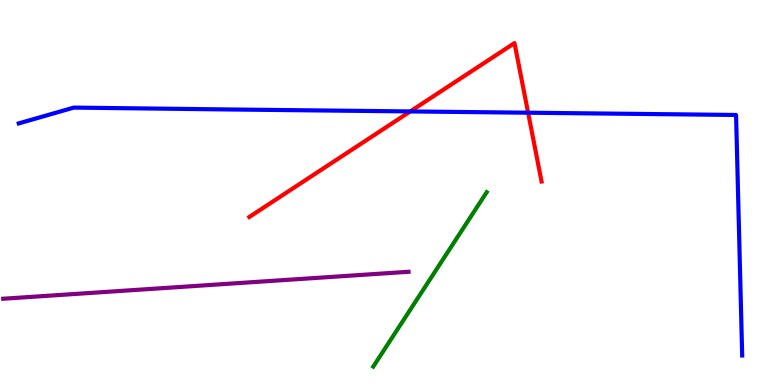[{'lines': ['blue', 'red'], 'intersections': [{'x': 5.29, 'y': 7.11}, {'x': 6.81, 'y': 7.07}]}, {'lines': ['green', 'red'], 'intersections': []}, {'lines': ['purple', 'red'], 'intersections': []}, {'lines': ['blue', 'green'], 'intersections': []}, {'lines': ['blue', 'purple'], 'intersections': []}, {'lines': ['green', 'purple'], 'intersections': []}]